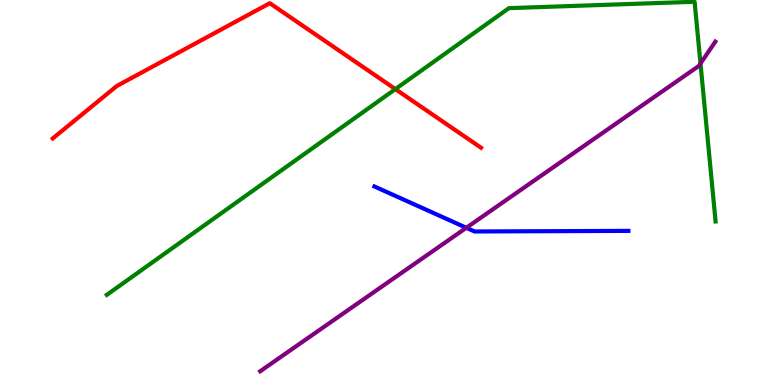[{'lines': ['blue', 'red'], 'intersections': []}, {'lines': ['green', 'red'], 'intersections': [{'x': 5.1, 'y': 7.69}]}, {'lines': ['purple', 'red'], 'intersections': []}, {'lines': ['blue', 'green'], 'intersections': []}, {'lines': ['blue', 'purple'], 'intersections': [{'x': 6.02, 'y': 4.08}]}, {'lines': ['green', 'purple'], 'intersections': [{'x': 9.04, 'y': 8.35}]}]